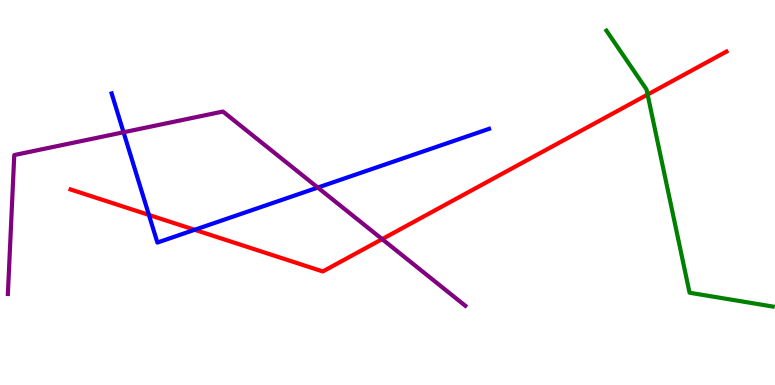[{'lines': ['blue', 'red'], 'intersections': [{'x': 1.92, 'y': 4.42}, {'x': 2.51, 'y': 4.03}]}, {'lines': ['green', 'red'], 'intersections': [{'x': 8.36, 'y': 7.54}]}, {'lines': ['purple', 'red'], 'intersections': [{'x': 4.93, 'y': 3.79}]}, {'lines': ['blue', 'green'], 'intersections': []}, {'lines': ['blue', 'purple'], 'intersections': [{'x': 1.59, 'y': 6.56}, {'x': 4.1, 'y': 5.13}]}, {'lines': ['green', 'purple'], 'intersections': []}]